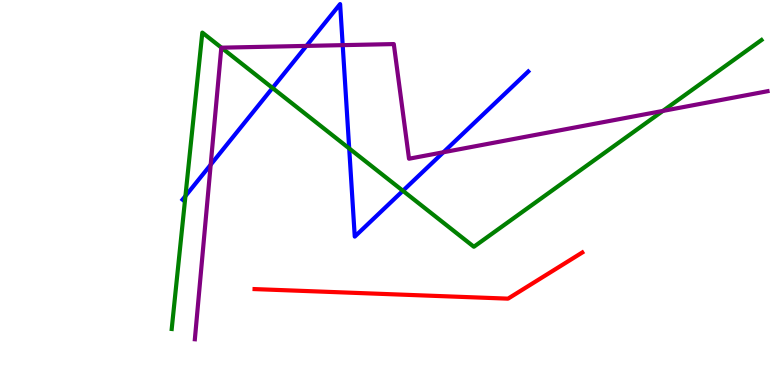[{'lines': ['blue', 'red'], 'intersections': []}, {'lines': ['green', 'red'], 'intersections': []}, {'lines': ['purple', 'red'], 'intersections': []}, {'lines': ['blue', 'green'], 'intersections': [{'x': 2.39, 'y': 4.91}, {'x': 3.52, 'y': 7.72}, {'x': 4.51, 'y': 6.14}, {'x': 5.2, 'y': 5.04}]}, {'lines': ['blue', 'purple'], 'intersections': [{'x': 2.72, 'y': 5.72}, {'x': 3.95, 'y': 8.81}, {'x': 4.42, 'y': 8.83}, {'x': 5.72, 'y': 6.05}]}, {'lines': ['green', 'purple'], 'intersections': [{'x': 2.86, 'y': 8.76}, {'x': 8.55, 'y': 7.12}]}]